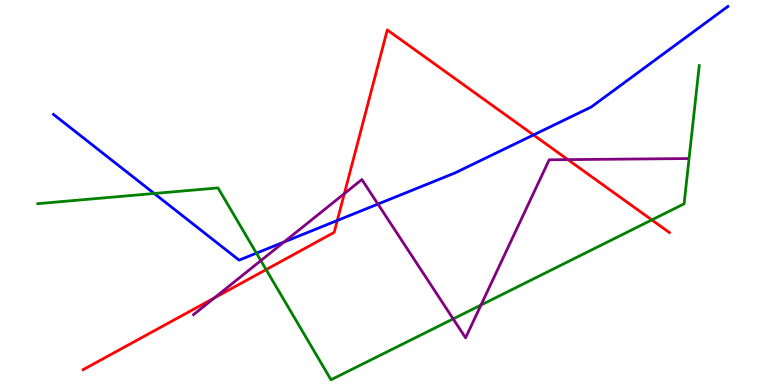[{'lines': ['blue', 'red'], 'intersections': [{'x': 4.35, 'y': 4.27}, {'x': 6.88, 'y': 6.49}]}, {'lines': ['green', 'red'], 'intersections': [{'x': 3.43, 'y': 3.0}, {'x': 8.41, 'y': 4.29}]}, {'lines': ['purple', 'red'], 'intersections': [{'x': 2.77, 'y': 2.26}, {'x': 4.44, 'y': 4.97}, {'x': 7.33, 'y': 5.85}]}, {'lines': ['blue', 'green'], 'intersections': [{'x': 1.99, 'y': 4.97}, {'x': 3.31, 'y': 3.42}]}, {'lines': ['blue', 'purple'], 'intersections': [{'x': 3.67, 'y': 3.71}, {'x': 4.88, 'y': 4.7}]}, {'lines': ['green', 'purple'], 'intersections': [{'x': 3.37, 'y': 3.23}, {'x': 5.85, 'y': 1.72}, {'x': 6.21, 'y': 2.08}]}]